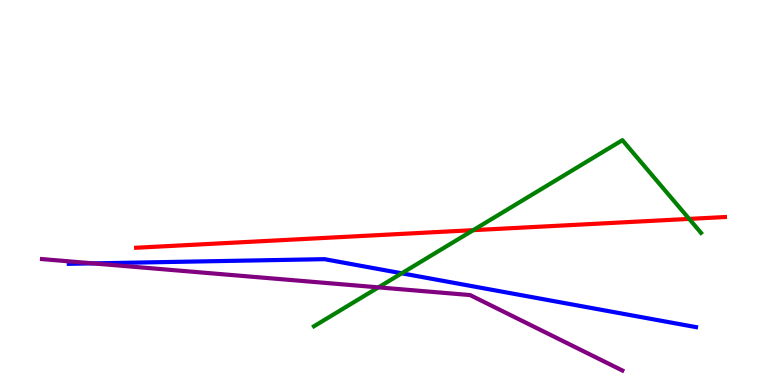[{'lines': ['blue', 'red'], 'intersections': []}, {'lines': ['green', 'red'], 'intersections': [{'x': 6.11, 'y': 4.02}, {'x': 8.89, 'y': 4.31}]}, {'lines': ['purple', 'red'], 'intersections': []}, {'lines': ['blue', 'green'], 'intersections': [{'x': 5.18, 'y': 2.9}]}, {'lines': ['blue', 'purple'], 'intersections': [{'x': 1.2, 'y': 3.16}]}, {'lines': ['green', 'purple'], 'intersections': [{'x': 4.88, 'y': 2.54}]}]